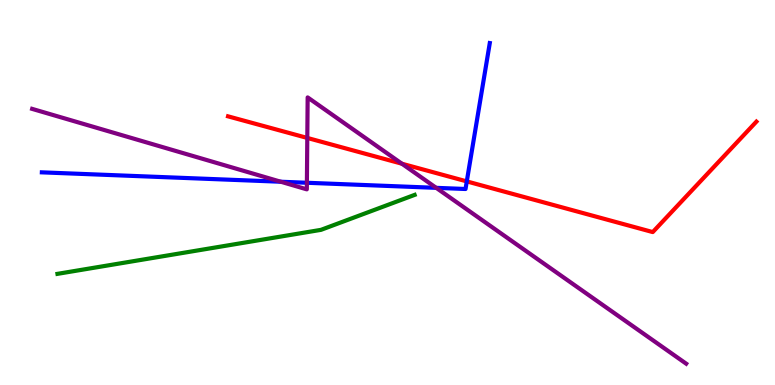[{'lines': ['blue', 'red'], 'intersections': [{'x': 6.02, 'y': 5.29}]}, {'lines': ['green', 'red'], 'intersections': []}, {'lines': ['purple', 'red'], 'intersections': [{'x': 3.97, 'y': 6.42}, {'x': 5.19, 'y': 5.75}]}, {'lines': ['blue', 'green'], 'intersections': []}, {'lines': ['blue', 'purple'], 'intersections': [{'x': 3.62, 'y': 5.28}, {'x': 3.96, 'y': 5.25}, {'x': 5.63, 'y': 5.12}]}, {'lines': ['green', 'purple'], 'intersections': []}]